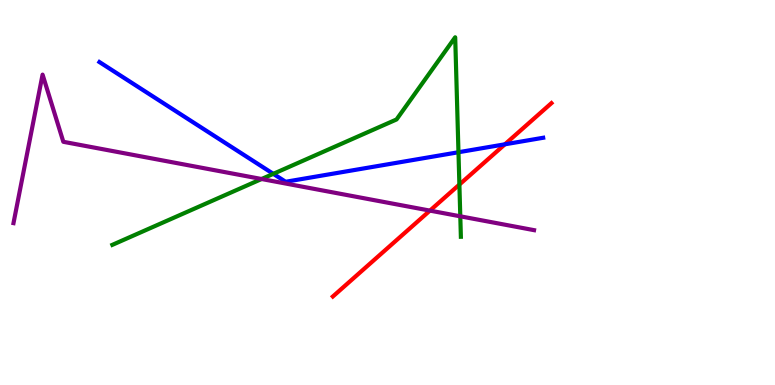[{'lines': ['blue', 'red'], 'intersections': [{'x': 6.51, 'y': 6.25}]}, {'lines': ['green', 'red'], 'intersections': [{'x': 5.93, 'y': 5.21}]}, {'lines': ['purple', 'red'], 'intersections': [{'x': 5.55, 'y': 4.53}]}, {'lines': ['blue', 'green'], 'intersections': [{'x': 3.53, 'y': 5.48}, {'x': 5.92, 'y': 6.05}]}, {'lines': ['blue', 'purple'], 'intersections': []}, {'lines': ['green', 'purple'], 'intersections': [{'x': 3.38, 'y': 5.35}, {'x': 5.94, 'y': 4.38}]}]